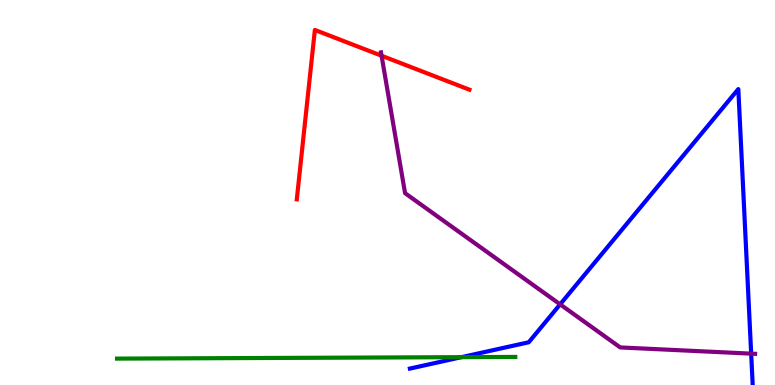[{'lines': ['blue', 'red'], 'intersections': []}, {'lines': ['green', 'red'], 'intersections': []}, {'lines': ['purple', 'red'], 'intersections': [{'x': 4.92, 'y': 8.55}]}, {'lines': ['blue', 'green'], 'intersections': [{'x': 5.96, 'y': 0.723}]}, {'lines': ['blue', 'purple'], 'intersections': [{'x': 7.23, 'y': 2.09}, {'x': 9.69, 'y': 0.814}]}, {'lines': ['green', 'purple'], 'intersections': []}]